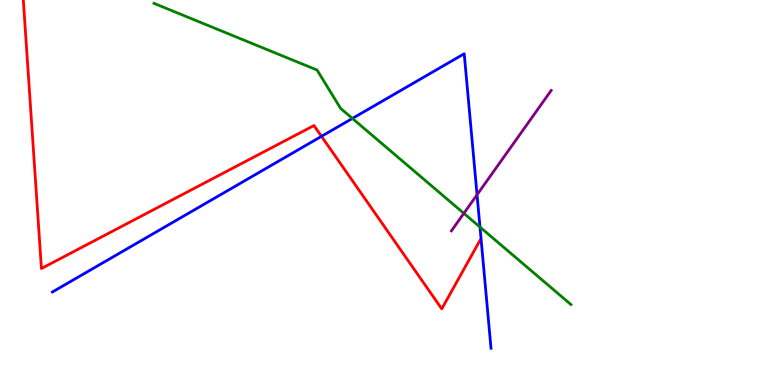[{'lines': ['blue', 'red'], 'intersections': [{'x': 4.15, 'y': 6.46}]}, {'lines': ['green', 'red'], 'intersections': []}, {'lines': ['purple', 'red'], 'intersections': []}, {'lines': ['blue', 'green'], 'intersections': [{'x': 4.55, 'y': 6.92}, {'x': 6.19, 'y': 4.1}]}, {'lines': ['blue', 'purple'], 'intersections': [{'x': 6.16, 'y': 4.94}]}, {'lines': ['green', 'purple'], 'intersections': [{'x': 5.99, 'y': 4.46}]}]